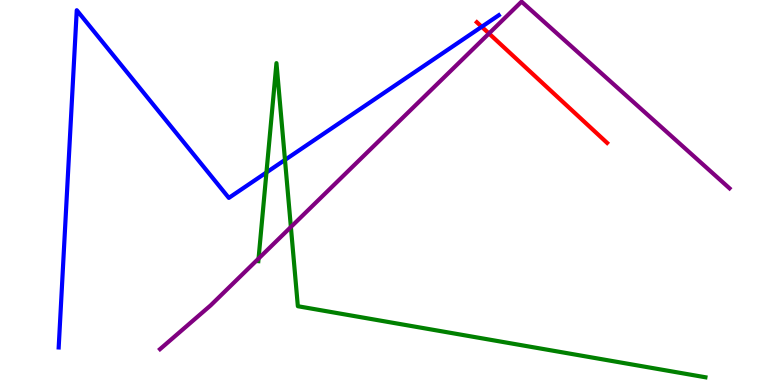[{'lines': ['blue', 'red'], 'intersections': [{'x': 6.22, 'y': 9.3}]}, {'lines': ['green', 'red'], 'intersections': []}, {'lines': ['purple', 'red'], 'intersections': [{'x': 6.31, 'y': 9.13}]}, {'lines': ['blue', 'green'], 'intersections': [{'x': 3.44, 'y': 5.52}, {'x': 3.68, 'y': 5.85}]}, {'lines': ['blue', 'purple'], 'intersections': []}, {'lines': ['green', 'purple'], 'intersections': [{'x': 3.34, 'y': 3.28}, {'x': 3.75, 'y': 4.1}]}]